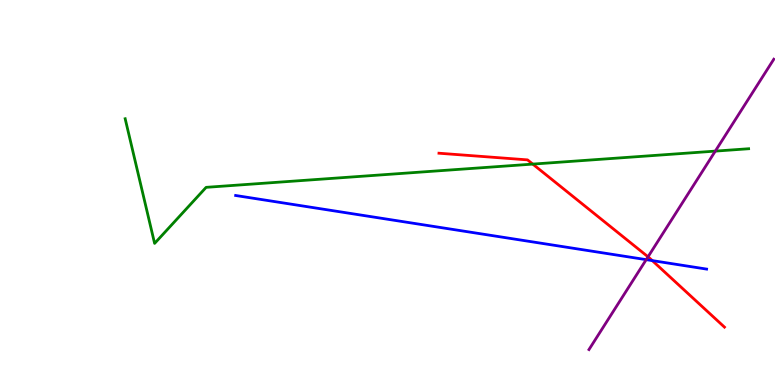[{'lines': ['blue', 'red'], 'intersections': [{'x': 8.42, 'y': 3.23}]}, {'lines': ['green', 'red'], 'intersections': [{'x': 6.87, 'y': 5.74}]}, {'lines': ['purple', 'red'], 'intersections': [{'x': 8.36, 'y': 3.33}]}, {'lines': ['blue', 'green'], 'intersections': []}, {'lines': ['blue', 'purple'], 'intersections': [{'x': 8.34, 'y': 3.26}]}, {'lines': ['green', 'purple'], 'intersections': [{'x': 9.23, 'y': 6.07}]}]